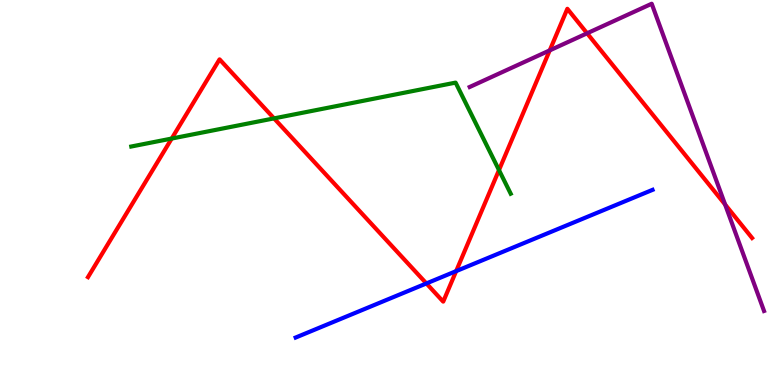[{'lines': ['blue', 'red'], 'intersections': [{'x': 5.5, 'y': 2.64}, {'x': 5.89, 'y': 2.96}]}, {'lines': ['green', 'red'], 'intersections': [{'x': 2.22, 'y': 6.4}, {'x': 3.54, 'y': 6.93}, {'x': 6.44, 'y': 5.58}]}, {'lines': ['purple', 'red'], 'intersections': [{'x': 7.09, 'y': 8.69}, {'x': 7.58, 'y': 9.14}, {'x': 9.36, 'y': 4.69}]}, {'lines': ['blue', 'green'], 'intersections': []}, {'lines': ['blue', 'purple'], 'intersections': []}, {'lines': ['green', 'purple'], 'intersections': []}]